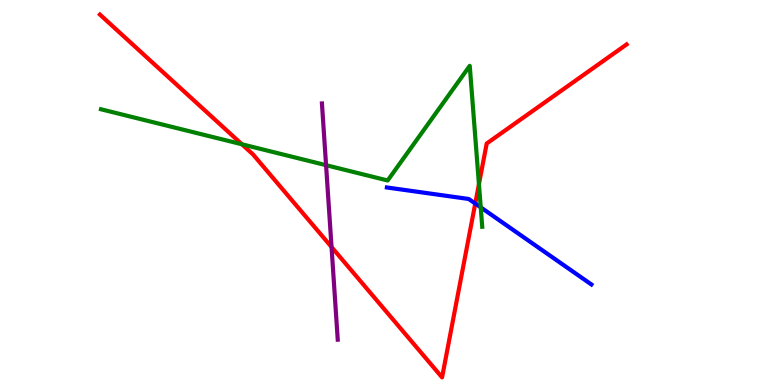[{'lines': ['blue', 'red'], 'intersections': [{'x': 6.13, 'y': 4.71}]}, {'lines': ['green', 'red'], 'intersections': [{'x': 3.12, 'y': 6.25}, {'x': 6.18, 'y': 5.22}]}, {'lines': ['purple', 'red'], 'intersections': [{'x': 4.28, 'y': 3.58}]}, {'lines': ['blue', 'green'], 'intersections': [{'x': 6.2, 'y': 4.61}]}, {'lines': ['blue', 'purple'], 'intersections': []}, {'lines': ['green', 'purple'], 'intersections': [{'x': 4.21, 'y': 5.71}]}]